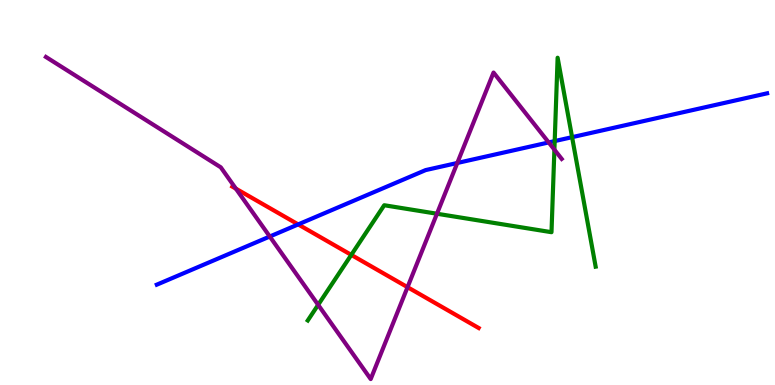[{'lines': ['blue', 'red'], 'intersections': [{'x': 3.85, 'y': 4.17}]}, {'lines': ['green', 'red'], 'intersections': [{'x': 4.53, 'y': 3.38}]}, {'lines': ['purple', 'red'], 'intersections': [{'x': 3.04, 'y': 5.1}, {'x': 5.26, 'y': 2.54}]}, {'lines': ['blue', 'green'], 'intersections': [{'x': 7.16, 'y': 6.34}, {'x': 7.38, 'y': 6.44}]}, {'lines': ['blue', 'purple'], 'intersections': [{'x': 3.48, 'y': 3.86}, {'x': 5.9, 'y': 5.77}, {'x': 7.08, 'y': 6.3}]}, {'lines': ['green', 'purple'], 'intersections': [{'x': 4.11, 'y': 2.08}, {'x': 5.64, 'y': 4.45}, {'x': 7.15, 'y': 6.11}]}]